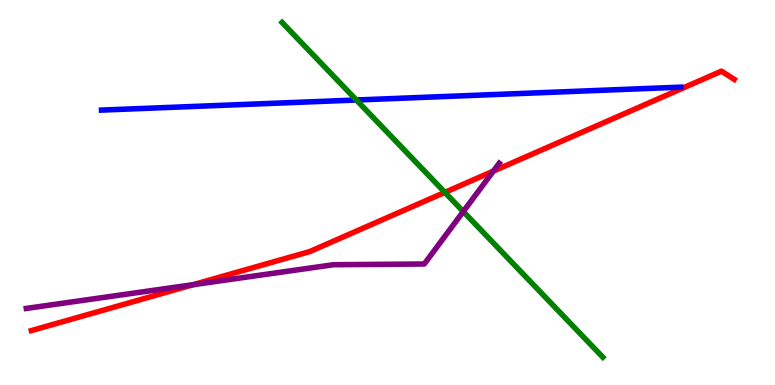[{'lines': ['blue', 'red'], 'intersections': []}, {'lines': ['green', 'red'], 'intersections': [{'x': 5.74, 'y': 5.0}]}, {'lines': ['purple', 'red'], 'intersections': [{'x': 2.49, 'y': 2.61}, {'x': 6.37, 'y': 5.56}]}, {'lines': ['blue', 'green'], 'intersections': [{'x': 4.6, 'y': 7.4}]}, {'lines': ['blue', 'purple'], 'intersections': []}, {'lines': ['green', 'purple'], 'intersections': [{'x': 5.98, 'y': 4.5}]}]